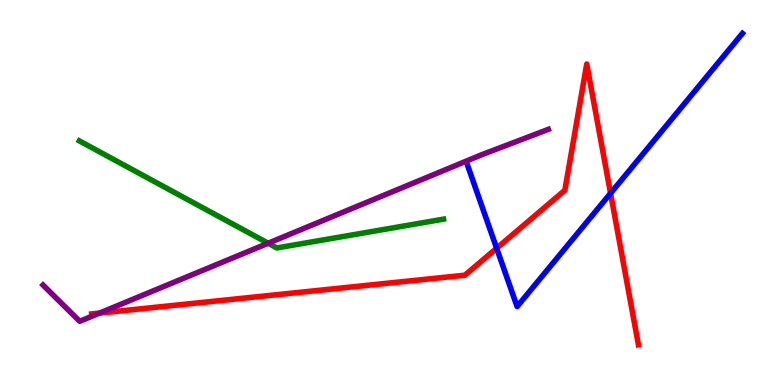[{'lines': ['blue', 'red'], 'intersections': [{'x': 6.41, 'y': 3.55}, {'x': 7.88, 'y': 4.98}]}, {'lines': ['green', 'red'], 'intersections': []}, {'lines': ['purple', 'red'], 'intersections': [{'x': 1.28, 'y': 1.87}]}, {'lines': ['blue', 'green'], 'intersections': []}, {'lines': ['blue', 'purple'], 'intersections': []}, {'lines': ['green', 'purple'], 'intersections': [{'x': 3.46, 'y': 3.68}]}]